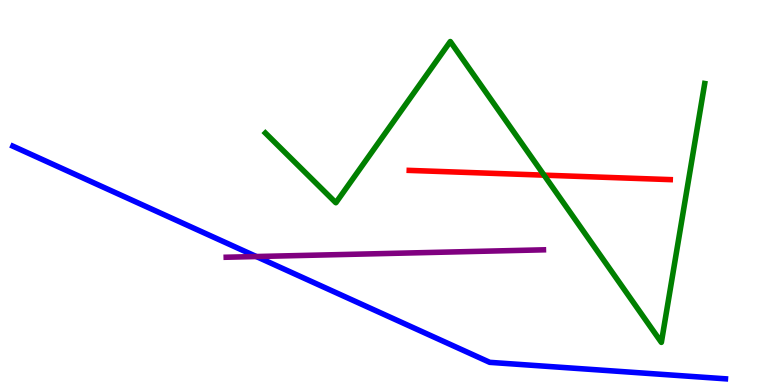[{'lines': ['blue', 'red'], 'intersections': []}, {'lines': ['green', 'red'], 'intersections': [{'x': 7.02, 'y': 5.45}]}, {'lines': ['purple', 'red'], 'intersections': []}, {'lines': ['blue', 'green'], 'intersections': []}, {'lines': ['blue', 'purple'], 'intersections': [{'x': 3.31, 'y': 3.34}]}, {'lines': ['green', 'purple'], 'intersections': []}]